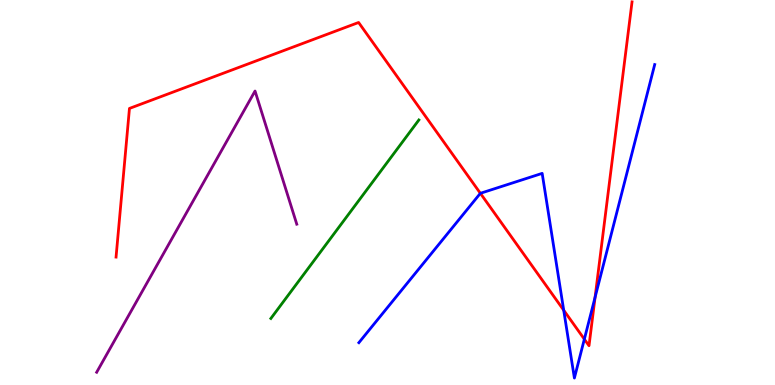[{'lines': ['blue', 'red'], 'intersections': [{'x': 6.2, 'y': 4.98}, {'x': 7.27, 'y': 1.94}, {'x': 7.54, 'y': 1.19}, {'x': 7.68, 'y': 2.28}]}, {'lines': ['green', 'red'], 'intersections': []}, {'lines': ['purple', 'red'], 'intersections': []}, {'lines': ['blue', 'green'], 'intersections': []}, {'lines': ['blue', 'purple'], 'intersections': []}, {'lines': ['green', 'purple'], 'intersections': []}]